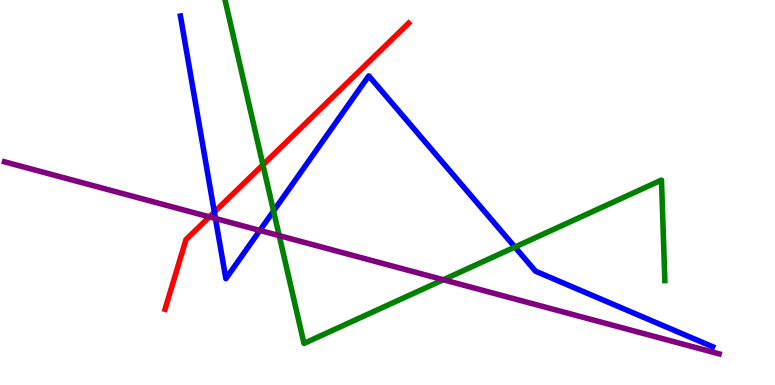[{'lines': ['blue', 'red'], 'intersections': [{'x': 2.77, 'y': 4.49}]}, {'lines': ['green', 'red'], 'intersections': [{'x': 3.39, 'y': 5.72}]}, {'lines': ['purple', 'red'], 'intersections': [{'x': 2.7, 'y': 4.37}]}, {'lines': ['blue', 'green'], 'intersections': [{'x': 3.53, 'y': 4.52}, {'x': 6.64, 'y': 3.58}]}, {'lines': ['blue', 'purple'], 'intersections': [{'x': 2.78, 'y': 4.32}, {'x': 3.35, 'y': 4.01}]}, {'lines': ['green', 'purple'], 'intersections': [{'x': 3.6, 'y': 3.88}, {'x': 5.72, 'y': 2.73}]}]